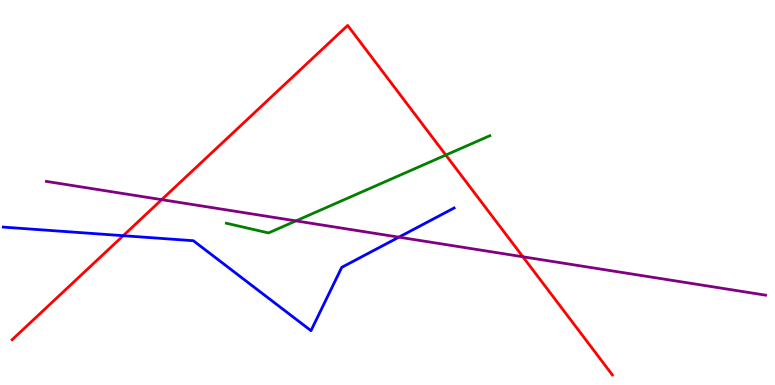[{'lines': ['blue', 'red'], 'intersections': [{'x': 1.59, 'y': 3.88}]}, {'lines': ['green', 'red'], 'intersections': [{'x': 5.75, 'y': 5.97}]}, {'lines': ['purple', 'red'], 'intersections': [{'x': 2.09, 'y': 4.81}, {'x': 6.75, 'y': 3.33}]}, {'lines': ['blue', 'green'], 'intersections': []}, {'lines': ['blue', 'purple'], 'intersections': [{'x': 5.15, 'y': 3.84}]}, {'lines': ['green', 'purple'], 'intersections': [{'x': 3.82, 'y': 4.26}]}]